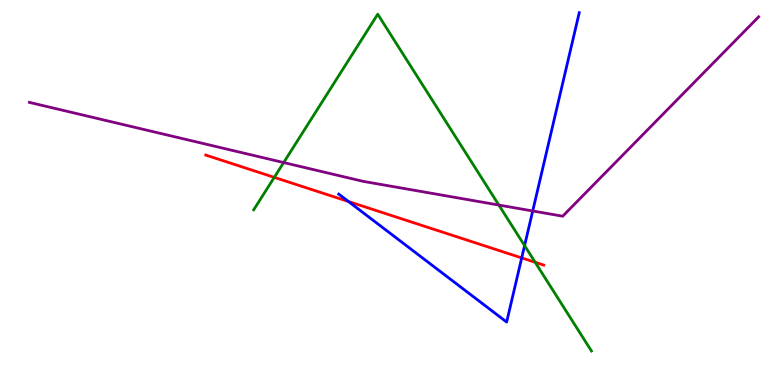[{'lines': ['blue', 'red'], 'intersections': [{'x': 4.5, 'y': 4.77}, {'x': 6.73, 'y': 3.3}]}, {'lines': ['green', 'red'], 'intersections': [{'x': 3.54, 'y': 5.39}, {'x': 6.91, 'y': 3.19}]}, {'lines': ['purple', 'red'], 'intersections': []}, {'lines': ['blue', 'green'], 'intersections': [{'x': 6.77, 'y': 3.62}]}, {'lines': ['blue', 'purple'], 'intersections': [{'x': 6.87, 'y': 4.52}]}, {'lines': ['green', 'purple'], 'intersections': [{'x': 3.66, 'y': 5.78}, {'x': 6.44, 'y': 4.67}]}]